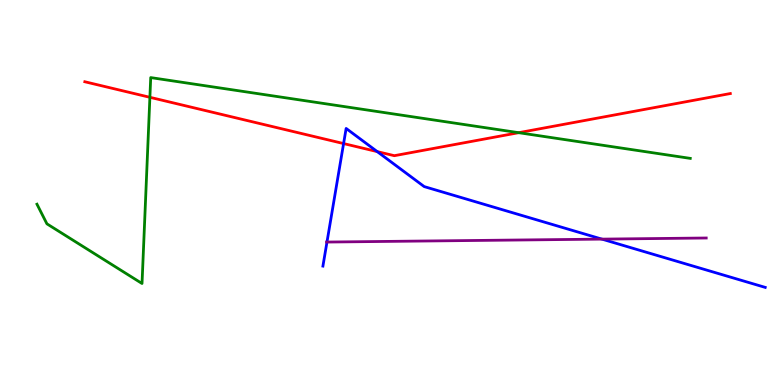[{'lines': ['blue', 'red'], 'intersections': [{'x': 4.43, 'y': 6.27}, {'x': 4.87, 'y': 6.06}]}, {'lines': ['green', 'red'], 'intersections': [{'x': 1.93, 'y': 7.47}, {'x': 6.69, 'y': 6.55}]}, {'lines': ['purple', 'red'], 'intersections': []}, {'lines': ['blue', 'green'], 'intersections': []}, {'lines': ['blue', 'purple'], 'intersections': [{'x': 4.22, 'y': 3.71}, {'x': 7.77, 'y': 3.79}]}, {'lines': ['green', 'purple'], 'intersections': []}]